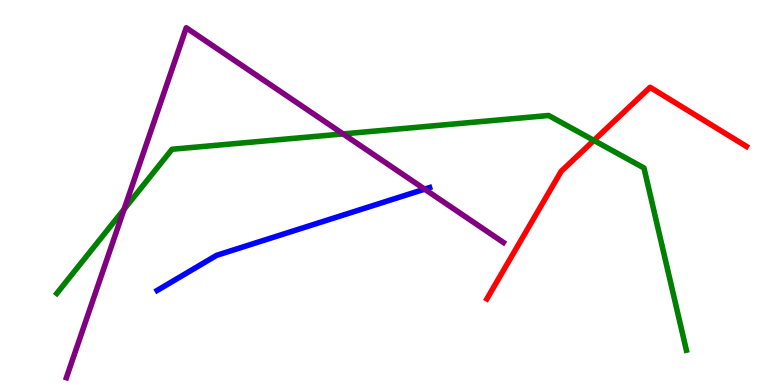[{'lines': ['blue', 'red'], 'intersections': []}, {'lines': ['green', 'red'], 'intersections': [{'x': 7.66, 'y': 6.35}]}, {'lines': ['purple', 'red'], 'intersections': []}, {'lines': ['blue', 'green'], 'intersections': []}, {'lines': ['blue', 'purple'], 'intersections': [{'x': 5.48, 'y': 5.09}]}, {'lines': ['green', 'purple'], 'intersections': [{'x': 1.6, 'y': 4.57}, {'x': 4.43, 'y': 6.52}]}]